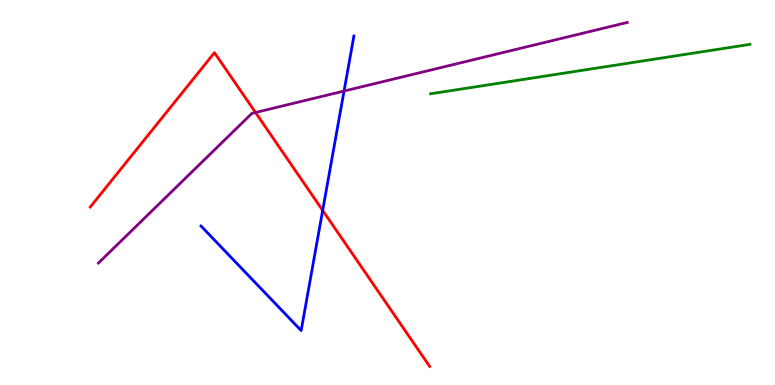[{'lines': ['blue', 'red'], 'intersections': [{'x': 4.16, 'y': 4.53}]}, {'lines': ['green', 'red'], 'intersections': []}, {'lines': ['purple', 'red'], 'intersections': [{'x': 3.3, 'y': 7.08}]}, {'lines': ['blue', 'green'], 'intersections': []}, {'lines': ['blue', 'purple'], 'intersections': [{'x': 4.44, 'y': 7.64}]}, {'lines': ['green', 'purple'], 'intersections': []}]